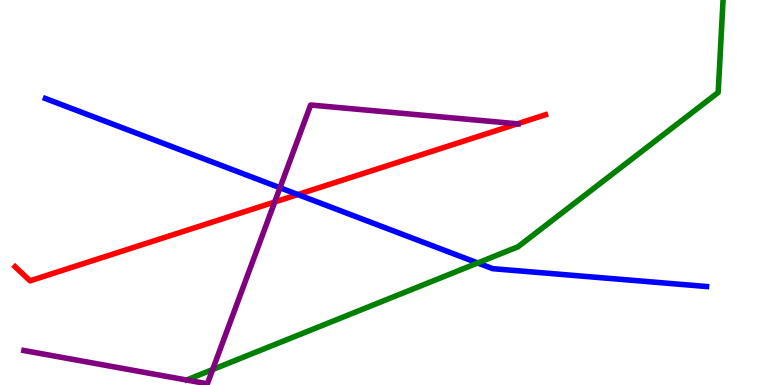[{'lines': ['blue', 'red'], 'intersections': [{'x': 3.84, 'y': 4.95}]}, {'lines': ['green', 'red'], 'intersections': []}, {'lines': ['purple', 'red'], 'intersections': [{'x': 3.54, 'y': 4.75}, {'x': 6.68, 'y': 6.78}]}, {'lines': ['blue', 'green'], 'intersections': [{'x': 6.16, 'y': 3.17}]}, {'lines': ['blue', 'purple'], 'intersections': [{'x': 3.61, 'y': 5.12}]}, {'lines': ['green', 'purple'], 'intersections': [{'x': 2.74, 'y': 0.402}]}]